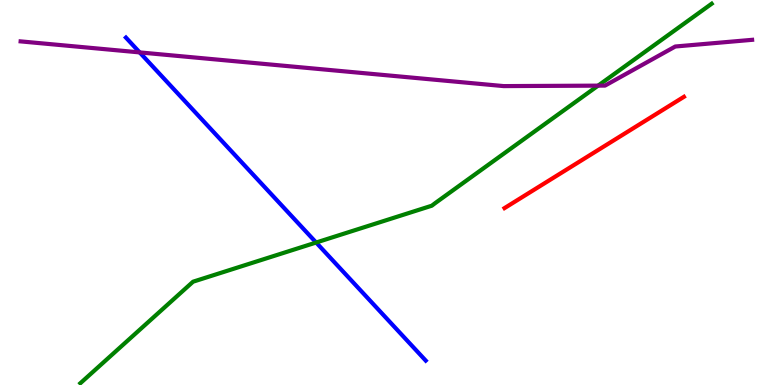[{'lines': ['blue', 'red'], 'intersections': []}, {'lines': ['green', 'red'], 'intersections': []}, {'lines': ['purple', 'red'], 'intersections': []}, {'lines': ['blue', 'green'], 'intersections': [{'x': 4.08, 'y': 3.7}]}, {'lines': ['blue', 'purple'], 'intersections': [{'x': 1.8, 'y': 8.64}]}, {'lines': ['green', 'purple'], 'intersections': [{'x': 7.72, 'y': 7.78}]}]